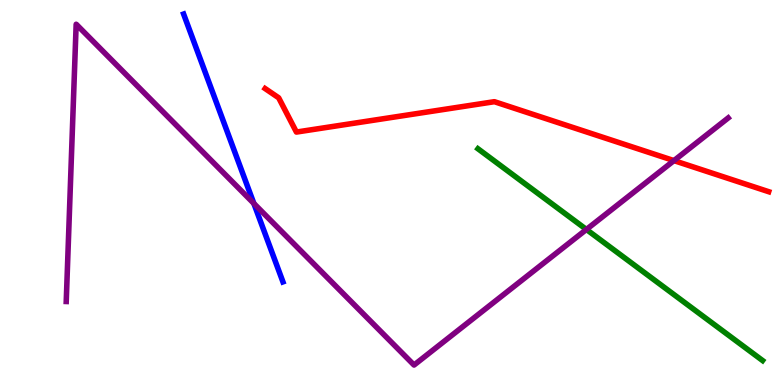[{'lines': ['blue', 'red'], 'intersections': []}, {'lines': ['green', 'red'], 'intersections': []}, {'lines': ['purple', 'red'], 'intersections': [{'x': 8.7, 'y': 5.83}]}, {'lines': ['blue', 'green'], 'intersections': []}, {'lines': ['blue', 'purple'], 'intersections': [{'x': 3.28, 'y': 4.71}]}, {'lines': ['green', 'purple'], 'intersections': [{'x': 7.57, 'y': 4.04}]}]